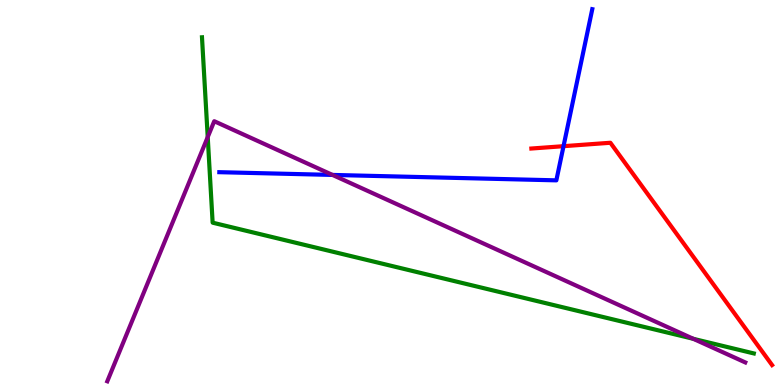[{'lines': ['blue', 'red'], 'intersections': [{'x': 7.27, 'y': 6.2}]}, {'lines': ['green', 'red'], 'intersections': []}, {'lines': ['purple', 'red'], 'intersections': []}, {'lines': ['blue', 'green'], 'intersections': []}, {'lines': ['blue', 'purple'], 'intersections': [{'x': 4.29, 'y': 5.46}]}, {'lines': ['green', 'purple'], 'intersections': [{'x': 2.68, 'y': 6.44}, {'x': 8.95, 'y': 1.2}]}]